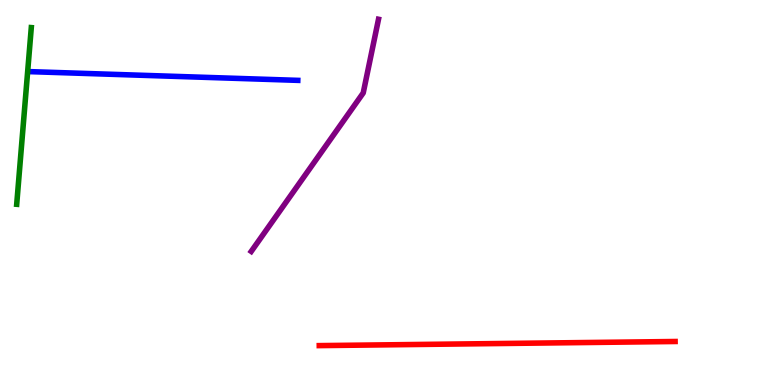[{'lines': ['blue', 'red'], 'intersections': []}, {'lines': ['green', 'red'], 'intersections': []}, {'lines': ['purple', 'red'], 'intersections': []}, {'lines': ['blue', 'green'], 'intersections': []}, {'lines': ['blue', 'purple'], 'intersections': []}, {'lines': ['green', 'purple'], 'intersections': []}]